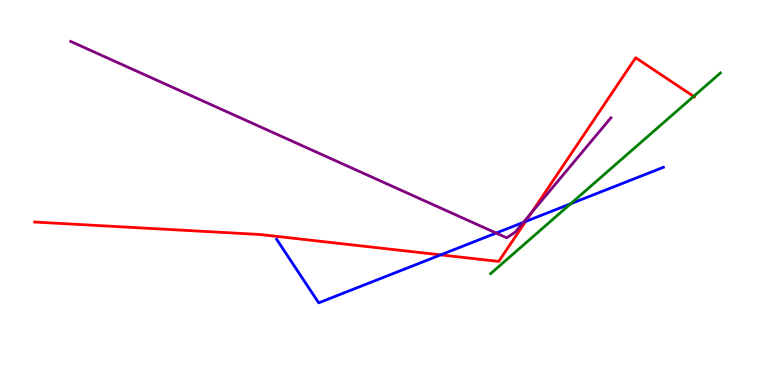[{'lines': ['blue', 'red'], 'intersections': [{'x': 5.69, 'y': 3.38}, {'x': 6.78, 'y': 4.25}]}, {'lines': ['green', 'red'], 'intersections': [{'x': 8.95, 'y': 7.5}]}, {'lines': ['purple', 'red'], 'intersections': [{'x': 6.86, 'y': 4.48}]}, {'lines': ['blue', 'green'], 'intersections': [{'x': 7.36, 'y': 4.71}]}, {'lines': ['blue', 'purple'], 'intersections': [{'x': 6.4, 'y': 3.95}, {'x': 6.75, 'y': 4.22}]}, {'lines': ['green', 'purple'], 'intersections': []}]